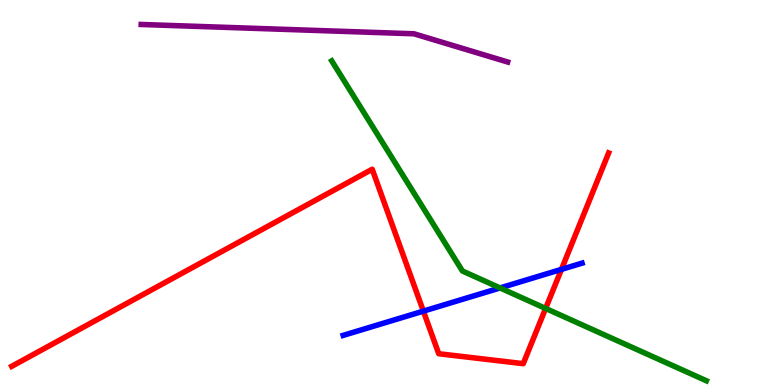[{'lines': ['blue', 'red'], 'intersections': [{'x': 5.46, 'y': 1.92}, {'x': 7.24, 'y': 3.0}]}, {'lines': ['green', 'red'], 'intersections': [{'x': 7.04, 'y': 1.99}]}, {'lines': ['purple', 'red'], 'intersections': []}, {'lines': ['blue', 'green'], 'intersections': [{'x': 6.45, 'y': 2.52}]}, {'lines': ['blue', 'purple'], 'intersections': []}, {'lines': ['green', 'purple'], 'intersections': []}]